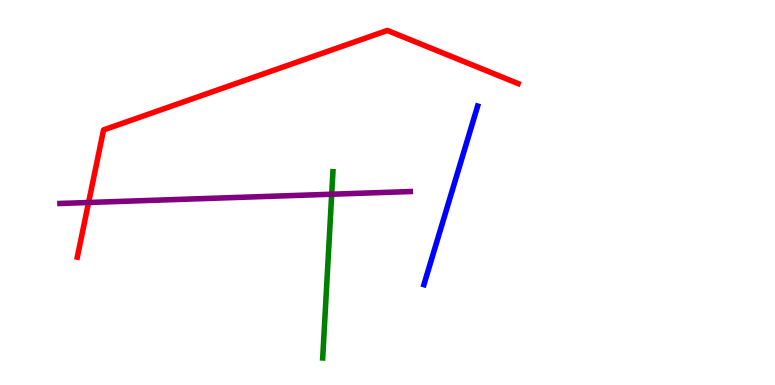[{'lines': ['blue', 'red'], 'intersections': []}, {'lines': ['green', 'red'], 'intersections': []}, {'lines': ['purple', 'red'], 'intersections': [{'x': 1.14, 'y': 4.74}]}, {'lines': ['blue', 'green'], 'intersections': []}, {'lines': ['blue', 'purple'], 'intersections': []}, {'lines': ['green', 'purple'], 'intersections': [{'x': 4.28, 'y': 4.96}]}]